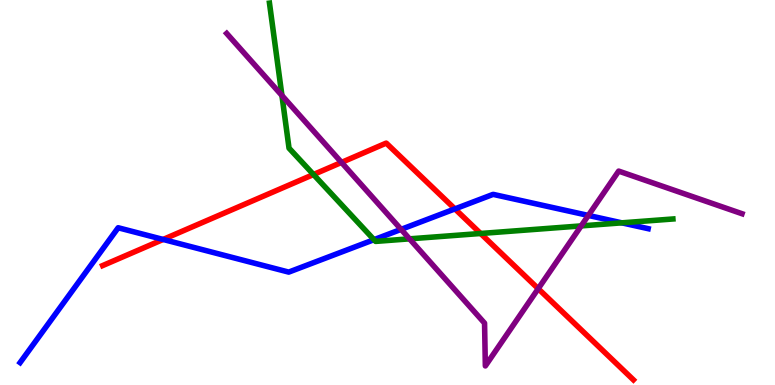[{'lines': ['blue', 'red'], 'intersections': [{'x': 2.11, 'y': 3.78}, {'x': 5.87, 'y': 4.57}]}, {'lines': ['green', 'red'], 'intersections': [{'x': 4.05, 'y': 5.47}, {'x': 6.2, 'y': 3.94}]}, {'lines': ['purple', 'red'], 'intersections': [{'x': 4.41, 'y': 5.78}, {'x': 6.94, 'y': 2.5}]}, {'lines': ['blue', 'green'], 'intersections': [{'x': 4.83, 'y': 3.77}, {'x': 8.02, 'y': 4.21}]}, {'lines': ['blue', 'purple'], 'intersections': [{'x': 5.18, 'y': 4.04}, {'x': 7.59, 'y': 4.4}]}, {'lines': ['green', 'purple'], 'intersections': [{'x': 3.64, 'y': 7.52}, {'x': 5.28, 'y': 3.8}, {'x': 7.5, 'y': 4.13}]}]